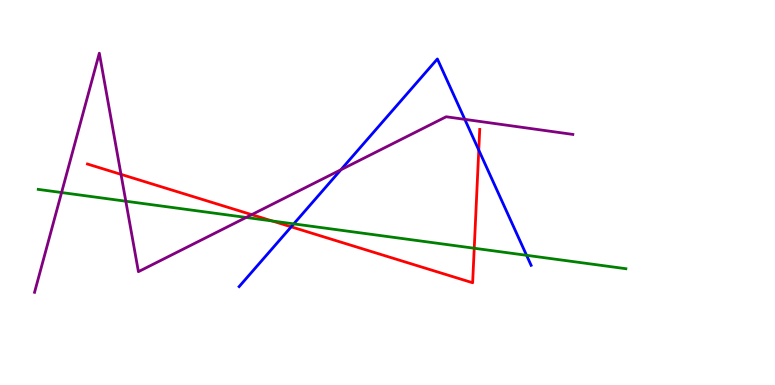[{'lines': ['blue', 'red'], 'intersections': [{'x': 3.76, 'y': 4.11}, {'x': 6.18, 'y': 6.1}]}, {'lines': ['green', 'red'], 'intersections': [{'x': 3.51, 'y': 4.26}, {'x': 6.12, 'y': 3.55}]}, {'lines': ['purple', 'red'], 'intersections': [{'x': 1.56, 'y': 5.47}, {'x': 3.25, 'y': 4.42}]}, {'lines': ['blue', 'green'], 'intersections': [{'x': 3.79, 'y': 4.18}, {'x': 6.79, 'y': 3.37}]}, {'lines': ['blue', 'purple'], 'intersections': [{'x': 4.4, 'y': 5.59}, {'x': 6.0, 'y': 6.9}]}, {'lines': ['green', 'purple'], 'intersections': [{'x': 0.795, 'y': 5.0}, {'x': 1.62, 'y': 4.77}, {'x': 3.18, 'y': 4.35}]}]